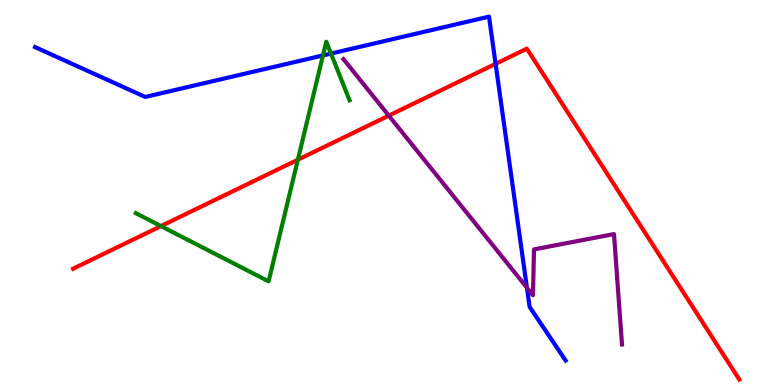[{'lines': ['blue', 'red'], 'intersections': [{'x': 6.39, 'y': 8.34}]}, {'lines': ['green', 'red'], 'intersections': [{'x': 2.08, 'y': 4.13}, {'x': 3.84, 'y': 5.85}]}, {'lines': ['purple', 'red'], 'intersections': [{'x': 5.02, 'y': 7.0}]}, {'lines': ['blue', 'green'], 'intersections': [{'x': 4.17, 'y': 8.56}, {'x': 4.27, 'y': 8.61}]}, {'lines': ['blue', 'purple'], 'intersections': [{'x': 6.8, 'y': 2.53}]}, {'lines': ['green', 'purple'], 'intersections': []}]